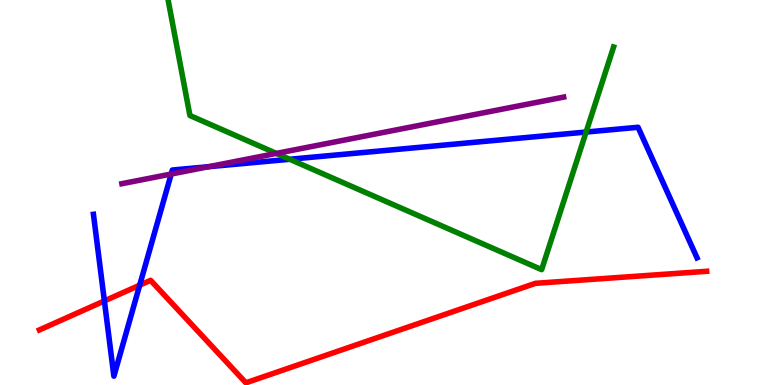[{'lines': ['blue', 'red'], 'intersections': [{'x': 1.35, 'y': 2.18}, {'x': 1.8, 'y': 2.59}]}, {'lines': ['green', 'red'], 'intersections': []}, {'lines': ['purple', 'red'], 'intersections': []}, {'lines': ['blue', 'green'], 'intersections': [{'x': 3.74, 'y': 5.86}, {'x': 7.56, 'y': 6.57}]}, {'lines': ['blue', 'purple'], 'intersections': [{'x': 2.21, 'y': 5.48}, {'x': 2.69, 'y': 5.67}]}, {'lines': ['green', 'purple'], 'intersections': [{'x': 3.57, 'y': 6.02}]}]